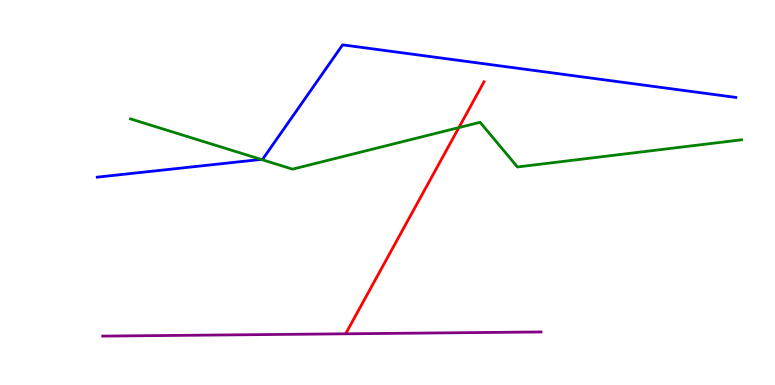[{'lines': ['blue', 'red'], 'intersections': []}, {'lines': ['green', 'red'], 'intersections': [{'x': 5.92, 'y': 6.69}]}, {'lines': ['purple', 'red'], 'intersections': []}, {'lines': ['blue', 'green'], 'intersections': [{'x': 3.37, 'y': 5.86}]}, {'lines': ['blue', 'purple'], 'intersections': []}, {'lines': ['green', 'purple'], 'intersections': []}]